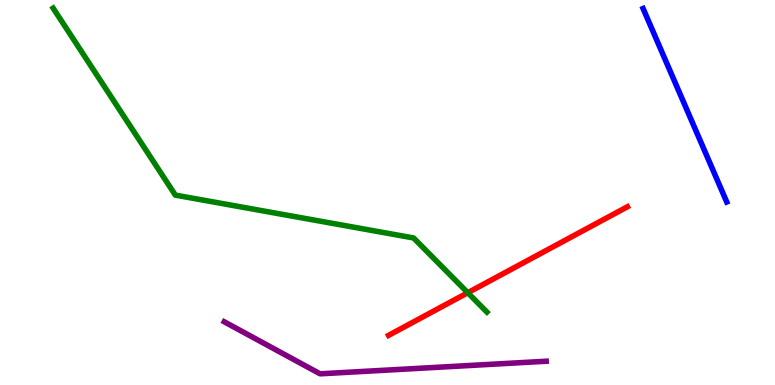[{'lines': ['blue', 'red'], 'intersections': []}, {'lines': ['green', 'red'], 'intersections': [{'x': 6.04, 'y': 2.4}]}, {'lines': ['purple', 'red'], 'intersections': []}, {'lines': ['blue', 'green'], 'intersections': []}, {'lines': ['blue', 'purple'], 'intersections': []}, {'lines': ['green', 'purple'], 'intersections': []}]